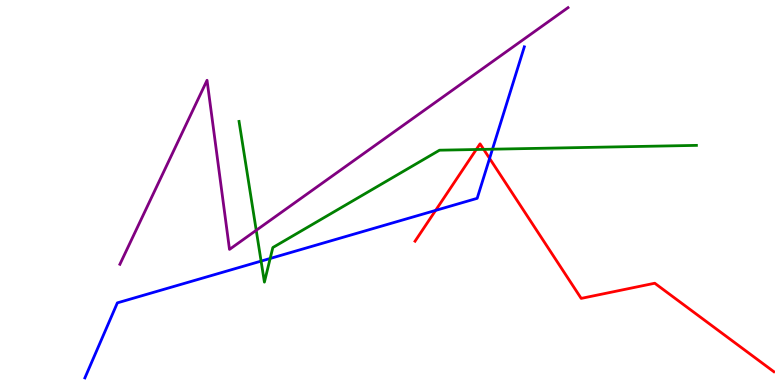[{'lines': ['blue', 'red'], 'intersections': [{'x': 5.62, 'y': 4.53}, {'x': 6.32, 'y': 5.89}]}, {'lines': ['green', 'red'], 'intersections': [{'x': 6.15, 'y': 6.12}, {'x': 6.24, 'y': 6.12}]}, {'lines': ['purple', 'red'], 'intersections': []}, {'lines': ['blue', 'green'], 'intersections': [{'x': 3.37, 'y': 3.22}, {'x': 3.49, 'y': 3.29}, {'x': 6.35, 'y': 6.12}]}, {'lines': ['blue', 'purple'], 'intersections': []}, {'lines': ['green', 'purple'], 'intersections': [{'x': 3.31, 'y': 4.02}]}]